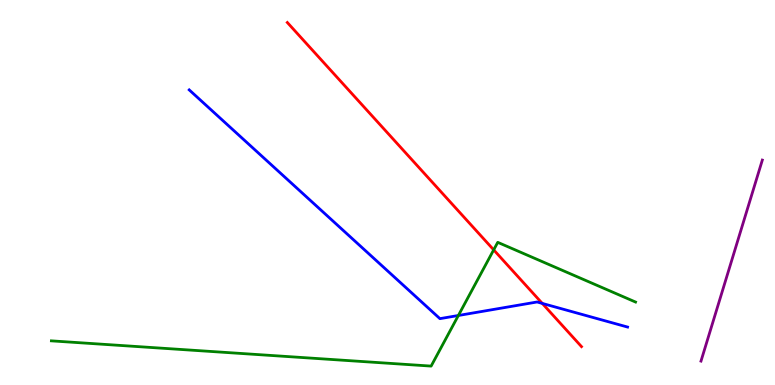[{'lines': ['blue', 'red'], 'intersections': [{'x': 7.0, 'y': 2.12}]}, {'lines': ['green', 'red'], 'intersections': [{'x': 6.37, 'y': 3.51}]}, {'lines': ['purple', 'red'], 'intersections': []}, {'lines': ['blue', 'green'], 'intersections': [{'x': 5.91, 'y': 1.81}]}, {'lines': ['blue', 'purple'], 'intersections': []}, {'lines': ['green', 'purple'], 'intersections': []}]